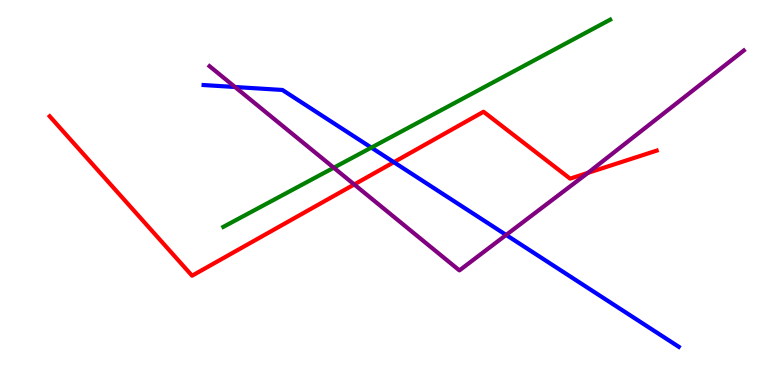[{'lines': ['blue', 'red'], 'intersections': [{'x': 5.08, 'y': 5.79}]}, {'lines': ['green', 'red'], 'intersections': []}, {'lines': ['purple', 'red'], 'intersections': [{'x': 4.57, 'y': 5.21}, {'x': 7.59, 'y': 5.51}]}, {'lines': ['blue', 'green'], 'intersections': [{'x': 4.79, 'y': 6.17}]}, {'lines': ['blue', 'purple'], 'intersections': [{'x': 3.03, 'y': 7.74}, {'x': 6.53, 'y': 3.9}]}, {'lines': ['green', 'purple'], 'intersections': [{'x': 4.31, 'y': 5.64}]}]